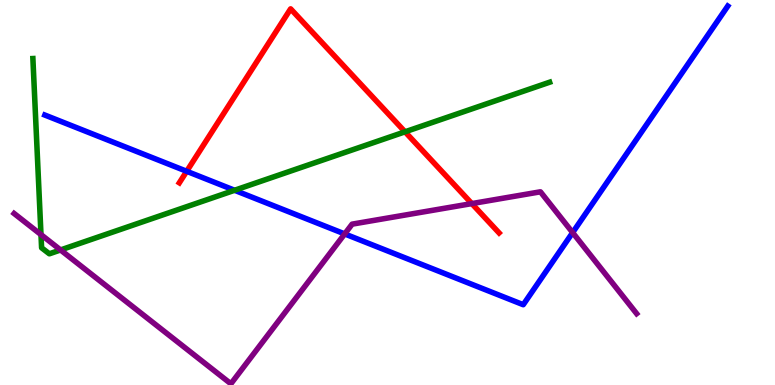[{'lines': ['blue', 'red'], 'intersections': [{'x': 2.41, 'y': 5.55}]}, {'lines': ['green', 'red'], 'intersections': [{'x': 5.23, 'y': 6.58}]}, {'lines': ['purple', 'red'], 'intersections': [{'x': 6.09, 'y': 4.71}]}, {'lines': ['blue', 'green'], 'intersections': [{'x': 3.03, 'y': 5.06}]}, {'lines': ['blue', 'purple'], 'intersections': [{'x': 4.45, 'y': 3.92}, {'x': 7.39, 'y': 3.96}]}, {'lines': ['green', 'purple'], 'intersections': [{'x': 0.529, 'y': 3.91}, {'x': 0.781, 'y': 3.51}]}]